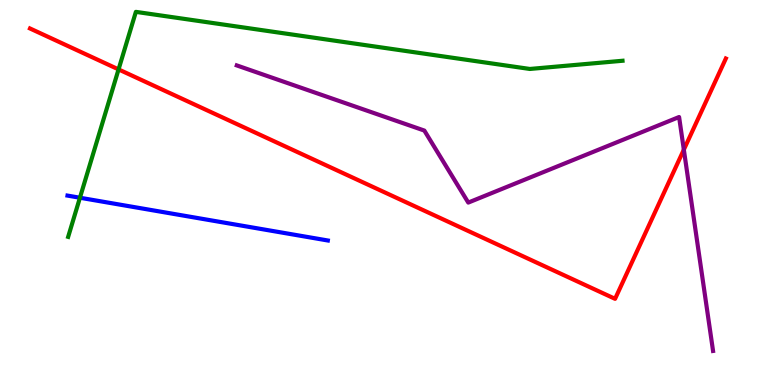[{'lines': ['blue', 'red'], 'intersections': []}, {'lines': ['green', 'red'], 'intersections': [{'x': 1.53, 'y': 8.2}]}, {'lines': ['purple', 'red'], 'intersections': [{'x': 8.82, 'y': 6.11}]}, {'lines': ['blue', 'green'], 'intersections': [{'x': 1.03, 'y': 4.86}]}, {'lines': ['blue', 'purple'], 'intersections': []}, {'lines': ['green', 'purple'], 'intersections': []}]